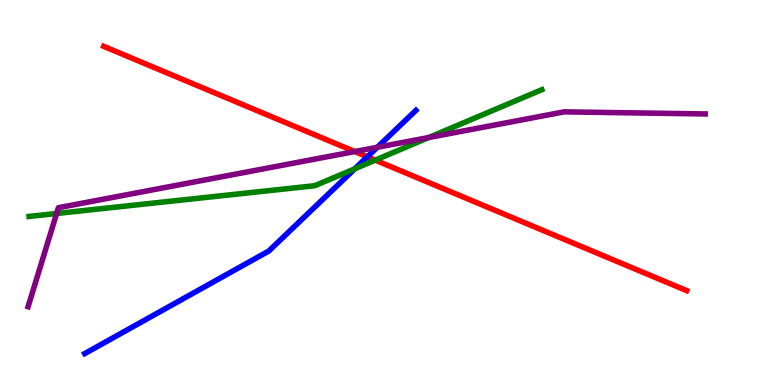[{'lines': ['blue', 'red'], 'intersections': [{'x': 4.74, 'y': 5.93}]}, {'lines': ['green', 'red'], 'intersections': [{'x': 4.84, 'y': 5.84}]}, {'lines': ['purple', 'red'], 'intersections': [{'x': 4.58, 'y': 6.06}]}, {'lines': ['blue', 'green'], 'intersections': [{'x': 4.58, 'y': 5.62}]}, {'lines': ['blue', 'purple'], 'intersections': [{'x': 4.87, 'y': 6.17}]}, {'lines': ['green', 'purple'], 'intersections': [{'x': 0.731, 'y': 4.45}, {'x': 5.53, 'y': 6.43}]}]